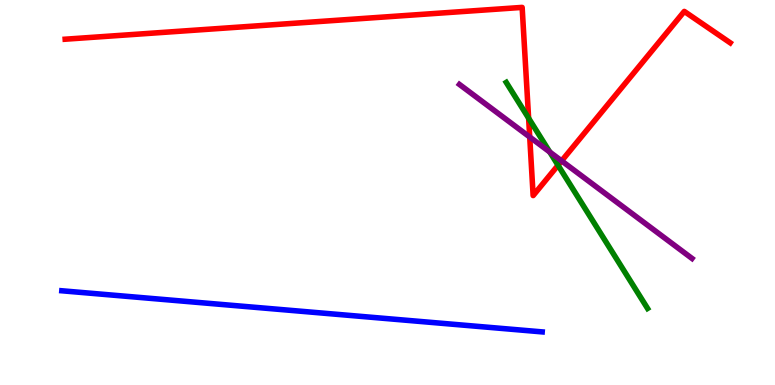[{'lines': ['blue', 'red'], 'intersections': []}, {'lines': ['green', 'red'], 'intersections': [{'x': 6.82, 'y': 6.93}, {'x': 7.2, 'y': 5.71}]}, {'lines': ['purple', 'red'], 'intersections': [{'x': 6.84, 'y': 6.44}, {'x': 7.25, 'y': 5.82}]}, {'lines': ['blue', 'green'], 'intersections': []}, {'lines': ['blue', 'purple'], 'intersections': []}, {'lines': ['green', 'purple'], 'intersections': [{'x': 7.09, 'y': 6.05}]}]